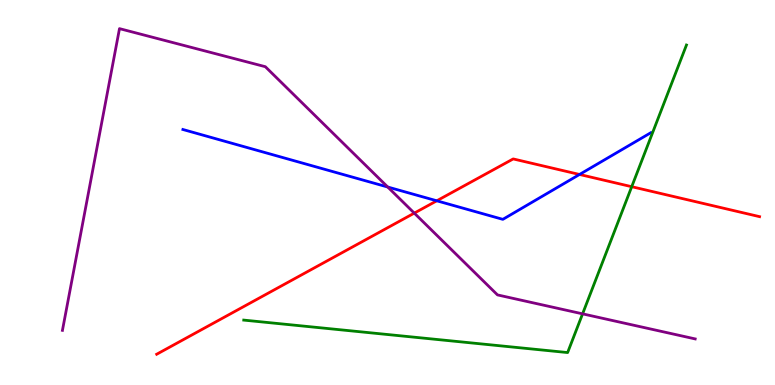[{'lines': ['blue', 'red'], 'intersections': [{'x': 5.64, 'y': 4.78}, {'x': 7.48, 'y': 5.47}]}, {'lines': ['green', 'red'], 'intersections': [{'x': 8.15, 'y': 5.15}]}, {'lines': ['purple', 'red'], 'intersections': [{'x': 5.35, 'y': 4.46}]}, {'lines': ['blue', 'green'], 'intersections': []}, {'lines': ['blue', 'purple'], 'intersections': [{'x': 5.0, 'y': 5.14}]}, {'lines': ['green', 'purple'], 'intersections': [{'x': 7.52, 'y': 1.85}]}]